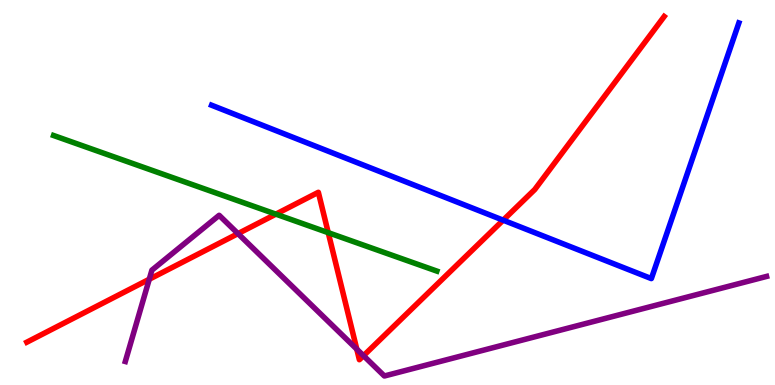[{'lines': ['blue', 'red'], 'intersections': [{'x': 6.49, 'y': 4.28}]}, {'lines': ['green', 'red'], 'intersections': [{'x': 3.56, 'y': 4.44}, {'x': 4.24, 'y': 3.96}]}, {'lines': ['purple', 'red'], 'intersections': [{'x': 1.93, 'y': 2.75}, {'x': 3.07, 'y': 3.93}, {'x': 4.6, 'y': 0.931}, {'x': 4.69, 'y': 0.761}]}, {'lines': ['blue', 'green'], 'intersections': []}, {'lines': ['blue', 'purple'], 'intersections': []}, {'lines': ['green', 'purple'], 'intersections': []}]